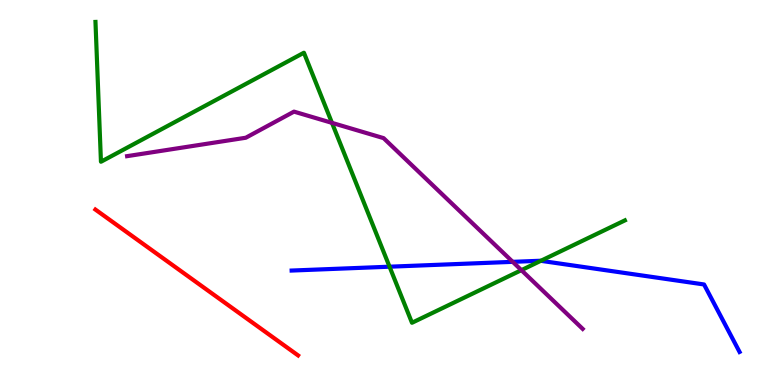[{'lines': ['blue', 'red'], 'intersections': []}, {'lines': ['green', 'red'], 'intersections': []}, {'lines': ['purple', 'red'], 'intersections': []}, {'lines': ['blue', 'green'], 'intersections': [{'x': 5.03, 'y': 3.07}, {'x': 6.98, 'y': 3.23}]}, {'lines': ['blue', 'purple'], 'intersections': [{'x': 6.62, 'y': 3.2}]}, {'lines': ['green', 'purple'], 'intersections': [{'x': 4.28, 'y': 6.81}, {'x': 6.73, 'y': 2.98}]}]